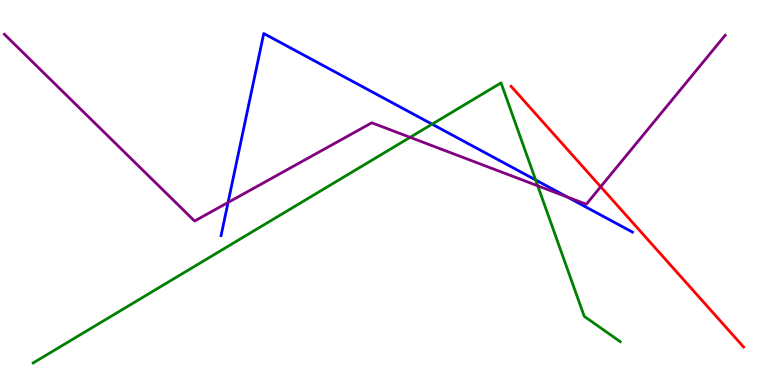[{'lines': ['blue', 'red'], 'intersections': []}, {'lines': ['green', 'red'], 'intersections': []}, {'lines': ['purple', 'red'], 'intersections': [{'x': 7.75, 'y': 5.15}]}, {'lines': ['blue', 'green'], 'intersections': [{'x': 5.58, 'y': 6.77}, {'x': 6.91, 'y': 5.33}]}, {'lines': ['blue', 'purple'], 'intersections': [{'x': 2.94, 'y': 4.74}, {'x': 7.32, 'y': 4.88}]}, {'lines': ['green', 'purple'], 'intersections': [{'x': 5.29, 'y': 6.43}, {'x': 6.94, 'y': 5.17}]}]